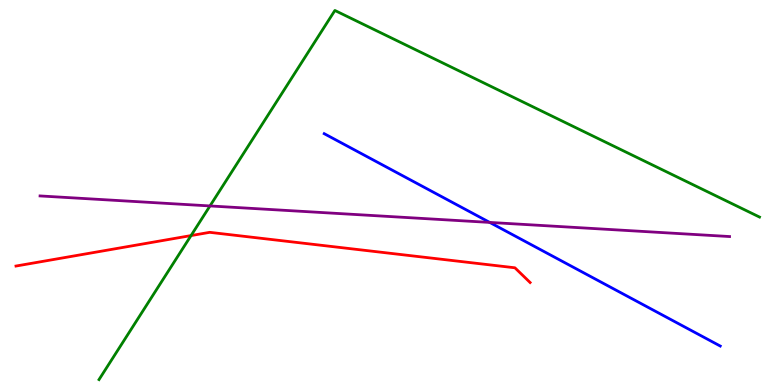[{'lines': ['blue', 'red'], 'intersections': []}, {'lines': ['green', 'red'], 'intersections': [{'x': 2.47, 'y': 3.88}]}, {'lines': ['purple', 'red'], 'intersections': []}, {'lines': ['blue', 'green'], 'intersections': []}, {'lines': ['blue', 'purple'], 'intersections': [{'x': 6.32, 'y': 4.22}]}, {'lines': ['green', 'purple'], 'intersections': [{'x': 2.71, 'y': 4.65}]}]